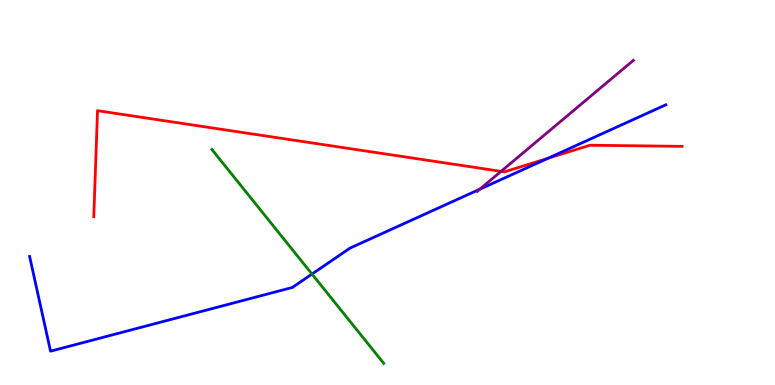[{'lines': ['blue', 'red'], 'intersections': [{'x': 7.07, 'y': 5.89}]}, {'lines': ['green', 'red'], 'intersections': []}, {'lines': ['purple', 'red'], 'intersections': [{'x': 6.47, 'y': 5.55}]}, {'lines': ['blue', 'green'], 'intersections': [{'x': 4.03, 'y': 2.88}]}, {'lines': ['blue', 'purple'], 'intersections': [{'x': 6.19, 'y': 5.09}]}, {'lines': ['green', 'purple'], 'intersections': []}]